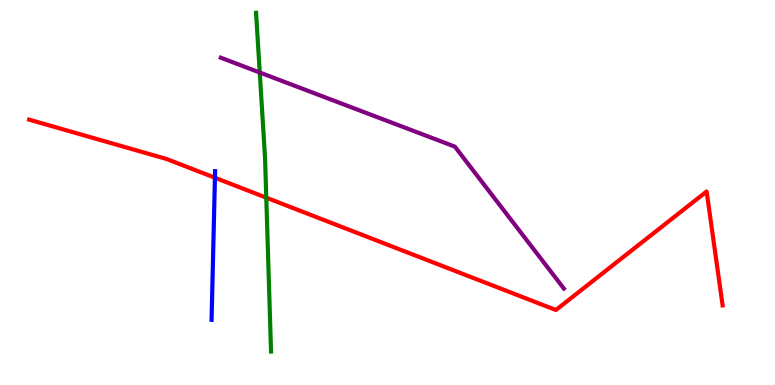[{'lines': ['blue', 'red'], 'intersections': [{'x': 2.77, 'y': 5.38}]}, {'lines': ['green', 'red'], 'intersections': [{'x': 3.44, 'y': 4.87}]}, {'lines': ['purple', 'red'], 'intersections': []}, {'lines': ['blue', 'green'], 'intersections': []}, {'lines': ['blue', 'purple'], 'intersections': []}, {'lines': ['green', 'purple'], 'intersections': [{'x': 3.35, 'y': 8.12}]}]